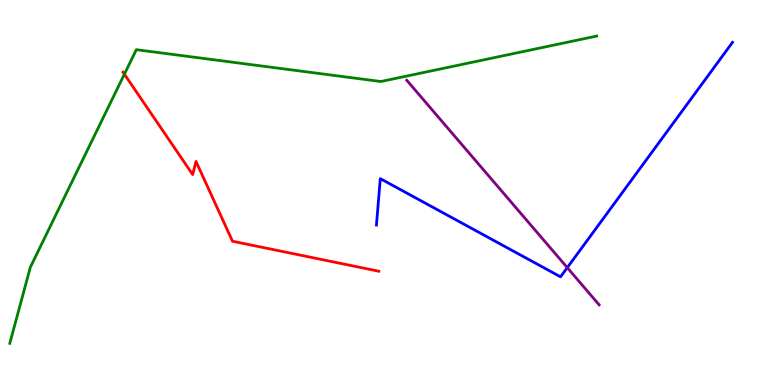[{'lines': ['blue', 'red'], 'intersections': []}, {'lines': ['green', 'red'], 'intersections': [{'x': 1.6, 'y': 8.07}]}, {'lines': ['purple', 'red'], 'intersections': []}, {'lines': ['blue', 'green'], 'intersections': []}, {'lines': ['blue', 'purple'], 'intersections': [{'x': 7.32, 'y': 3.05}]}, {'lines': ['green', 'purple'], 'intersections': []}]